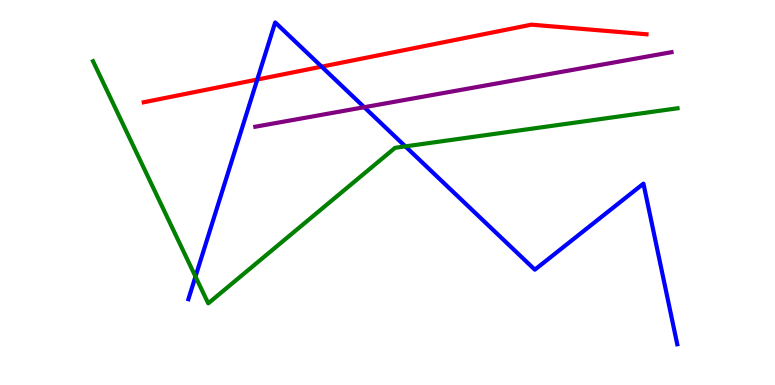[{'lines': ['blue', 'red'], 'intersections': [{'x': 3.32, 'y': 7.93}, {'x': 4.15, 'y': 8.27}]}, {'lines': ['green', 'red'], 'intersections': []}, {'lines': ['purple', 'red'], 'intersections': []}, {'lines': ['blue', 'green'], 'intersections': [{'x': 2.52, 'y': 2.82}, {'x': 5.23, 'y': 6.2}]}, {'lines': ['blue', 'purple'], 'intersections': [{'x': 4.7, 'y': 7.22}]}, {'lines': ['green', 'purple'], 'intersections': []}]